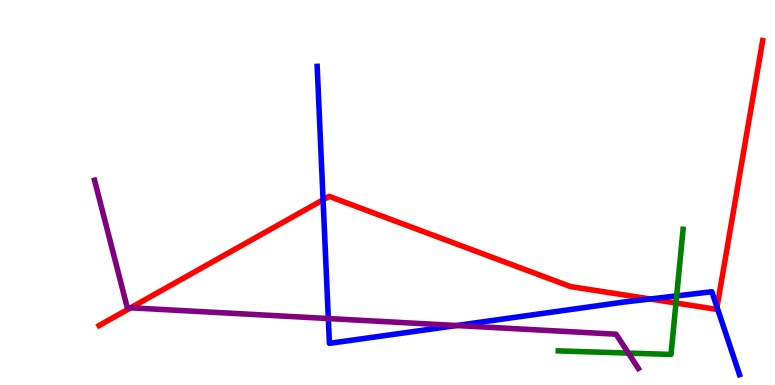[{'lines': ['blue', 'red'], 'intersections': [{'x': 4.17, 'y': 4.81}, {'x': 8.39, 'y': 2.23}, {'x': 9.25, 'y': 2.02}]}, {'lines': ['green', 'red'], 'intersections': [{'x': 8.72, 'y': 2.13}]}, {'lines': ['purple', 'red'], 'intersections': [{'x': 1.69, 'y': 2.01}]}, {'lines': ['blue', 'green'], 'intersections': [{'x': 8.73, 'y': 2.31}]}, {'lines': ['blue', 'purple'], 'intersections': [{'x': 4.24, 'y': 1.73}, {'x': 5.89, 'y': 1.54}]}, {'lines': ['green', 'purple'], 'intersections': [{'x': 8.11, 'y': 0.829}]}]